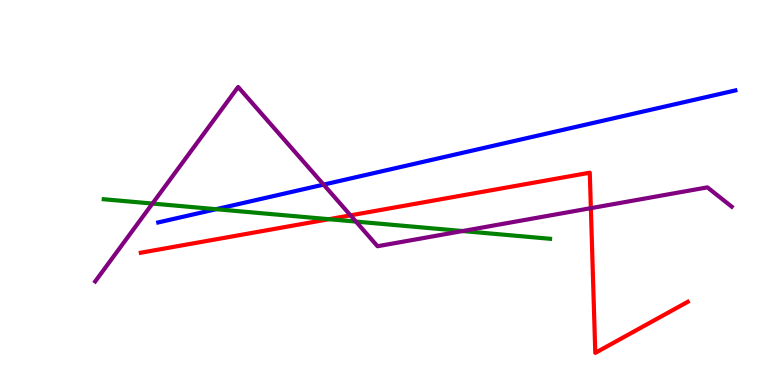[{'lines': ['blue', 'red'], 'intersections': []}, {'lines': ['green', 'red'], 'intersections': [{'x': 4.24, 'y': 4.31}]}, {'lines': ['purple', 'red'], 'intersections': [{'x': 4.52, 'y': 4.41}, {'x': 7.62, 'y': 4.59}]}, {'lines': ['blue', 'green'], 'intersections': [{'x': 2.79, 'y': 4.57}]}, {'lines': ['blue', 'purple'], 'intersections': [{'x': 4.18, 'y': 5.2}]}, {'lines': ['green', 'purple'], 'intersections': [{'x': 1.97, 'y': 4.71}, {'x': 4.59, 'y': 4.24}, {'x': 5.97, 'y': 4.0}]}]